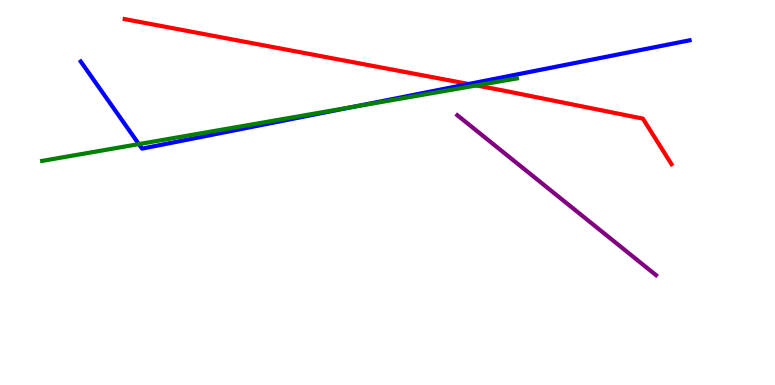[{'lines': ['blue', 'red'], 'intersections': [{'x': 6.05, 'y': 7.82}]}, {'lines': ['green', 'red'], 'intersections': [{'x': 6.15, 'y': 7.78}]}, {'lines': ['purple', 'red'], 'intersections': []}, {'lines': ['blue', 'green'], 'intersections': [{'x': 1.79, 'y': 6.26}, {'x': 4.56, 'y': 7.22}]}, {'lines': ['blue', 'purple'], 'intersections': []}, {'lines': ['green', 'purple'], 'intersections': []}]